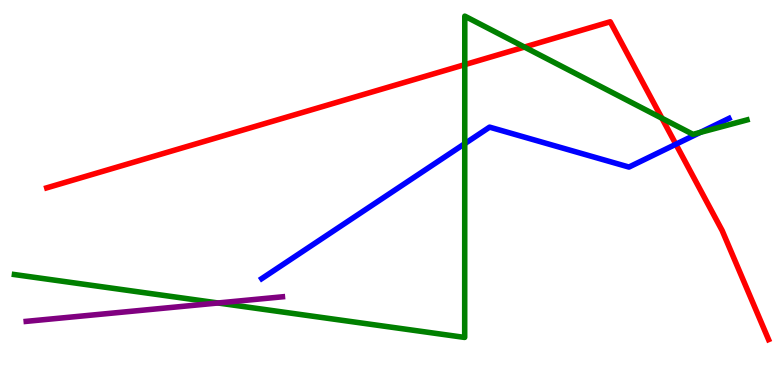[{'lines': ['blue', 'red'], 'intersections': [{'x': 8.72, 'y': 6.25}]}, {'lines': ['green', 'red'], 'intersections': [{'x': 6.0, 'y': 8.32}, {'x': 6.77, 'y': 8.78}, {'x': 8.54, 'y': 6.93}]}, {'lines': ['purple', 'red'], 'intersections': []}, {'lines': ['blue', 'green'], 'intersections': [{'x': 6.0, 'y': 6.27}, {'x': 9.03, 'y': 6.56}]}, {'lines': ['blue', 'purple'], 'intersections': []}, {'lines': ['green', 'purple'], 'intersections': [{'x': 2.81, 'y': 2.13}]}]